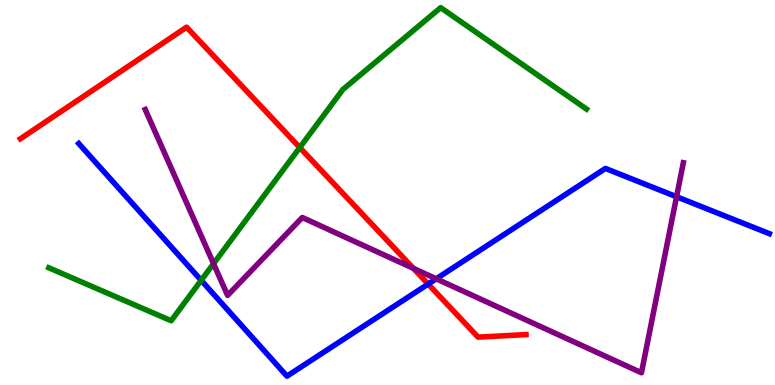[{'lines': ['blue', 'red'], 'intersections': [{'x': 5.52, 'y': 2.62}]}, {'lines': ['green', 'red'], 'intersections': [{'x': 3.87, 'y': 6.17}]}, {'lines': ['purple', 'red'], 'intersections': [{'x': 5.33, 'y': 3.03}]}, {'lines': ['blue', 'green'], 'intersections': [{'x': 2.6, 'y': 2.72}]}, {'lines': ['blue', 'purple'], 'intersections': [{'x': 5.63, 'y': 2.76}, {'x': 8.73, 'y': 4.89}]}, {'lines': ['green', 'purple'], 'intersections': [{'x': 2.76, 'y': 3.15}]}]